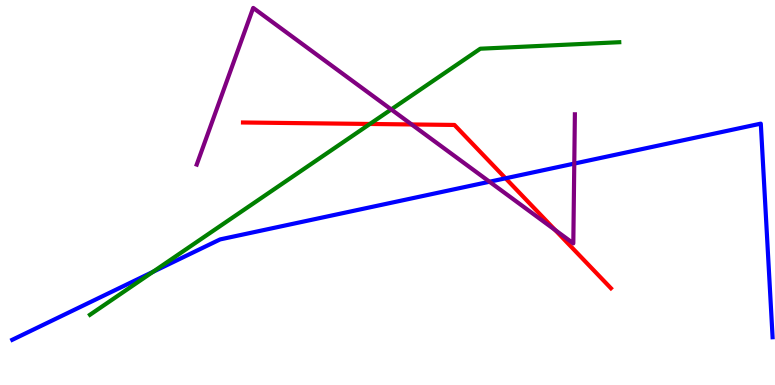[{'lines': ['blue', 'red'], 'intersections': [{'x': 6.52, 'y': 5.37}]}, {'lines': ['green', 'red'], 'intersections': [{'x': 4.77, 'y': 6.78}]}, {'lines': ['purple', 'red'], 'intersections': [{'x': 5.31, 'y': 6.77}, {'x': 7.16, 'y': 4.03}]}, {'lines': ['blue', 'green'], 'intersections': [{'x': 1.97, 'y': 2.94}]}, {'lines': ['blue', 'purple'], 'intersections': [{'x': 6.32, 'y': 5.28}, {'x': 7.41, 'y': 5.75}]}, {'lines': ['green', 'purple'], 'intersections': [{'x': 5.05, 'y': 7.16}]}]